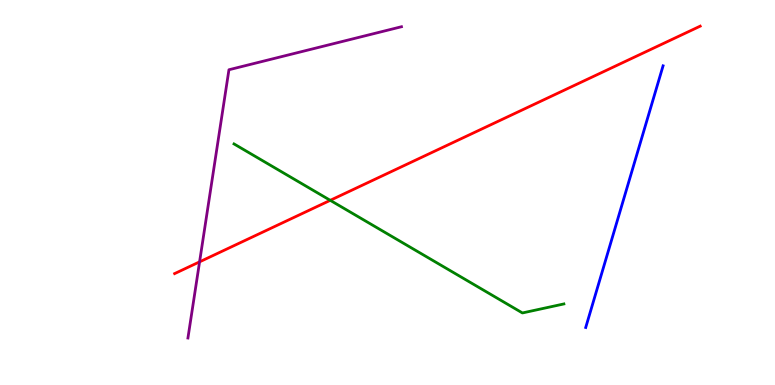[{'lines': ['blue', 'red'], 'intersections': []}, {'lines': ['green', 'red'], 'intersections': [{'x': 4.26, 'y': 4.8}]}, {'lines': ['purple', 'red'], 'intersections': [{'x': 2.58, 'y': 3.2}]}, {'lines': ['blue', 'green'], 'intersections': []}, {'lines': ['blue', 'purple'], 'intersections': []}, {'lines': ['green', 'purple'], 'intersections': []}]